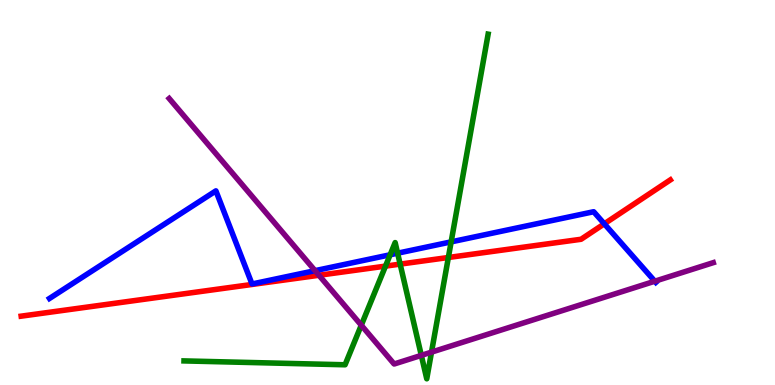[{'lines': ['blue', 'red'], 'intersections': [{'x': 7.8, 'y': 4.19}]}, {'lines': ['green', 'red'], 'intersections': [{'x': 4.97, 'y': 3.09}, {'x': 5.16, 'y': 3.14}, {'x': 5.79, 'y': 3.31}]}, {'lines': ['purple', 'red'], 'intersections': [{'x': 4.12, 'y': 2.85}]}, {'lines': ['blue', 'green'], 'intersections': [{'x': 5.03, 'y': 3.38}, {'x': 5.13, 'y': 3.42}, {'x': 5.82, 'y': 3.72}]}, {'lines': ['blue', 'purple'], 'intersections': [{'x': 4.07, 'y': 2.97}, {'x': 8.45, 'y': 2.7}]}, {'lines': ['green', 'purple'], 'intersections': [{'x': 4.66, 'y': 1.55}, {'x': 5.44, 'y': 0.77}, {'x': 5.57, 'y': 0.854}]}]